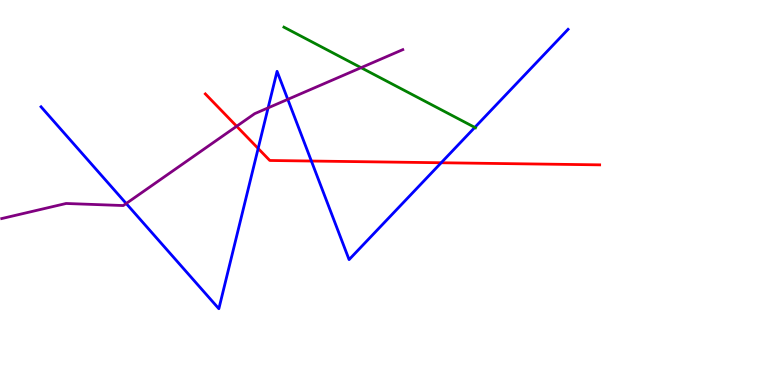[{'lines': ['blue', 'red'], 'intersections': [{'x': 3.33, 'y': 6.14}, {'x': 4.02, 'y': 5.82}, {'x': 5.69, 'y': 5.77}]}, {'lines': ['green', 'red'], 'intersections': []}, {'lines': ['purple', 'red'], 'intersections': [{'x': 3.05, 'y': 6.72}]}, {'lines': ['blue', 'green'], 'intersections': [{'x': 6.13, 'y': 6.69}]}, {'lines': ['blue', 'purple'], 'intersections': [{'x': 1.63, 'y': 4.71}, {'x': 3.46, 'y': 7.2}, {'x': 3.71, 'y': 7.42}]}, {'lines': ['green', 'purple'], 'intersections': [{'x': 4.66, 'y': 8.24}]}]